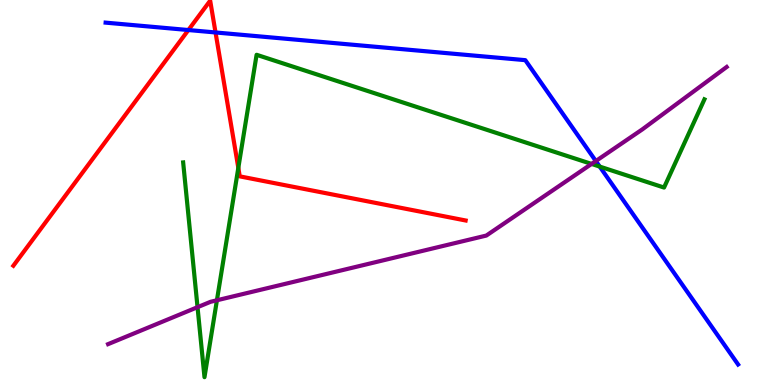[{'lines': ['blue', 'red'], 'intersections': [{'x': 2.43, 'y': 9.22}, {'x': 2.78, 'y': 9.16}]}, {'lines': ['green', 'red'], 'intersections': [{'x': 3.08, 'y': 5.64}]}, {'lines': ['purple', 'red'], 'intersections': []}, {'lines': ['blue', 'green'], 'intersections': [{'x': 7.74, 'y': 5.67}]}, {'lines': ['blue', 'purple'], 'intersections': [{'x': 7.69, 'y': 5.82}]}, {'lines': ['green', 'purple'], 'intersections': [{'x': 2.55, 'y': 2.02}, {'x': 2.8, 'y': 2.2}, {'x': 7.63, 'y': 5.74}]}]